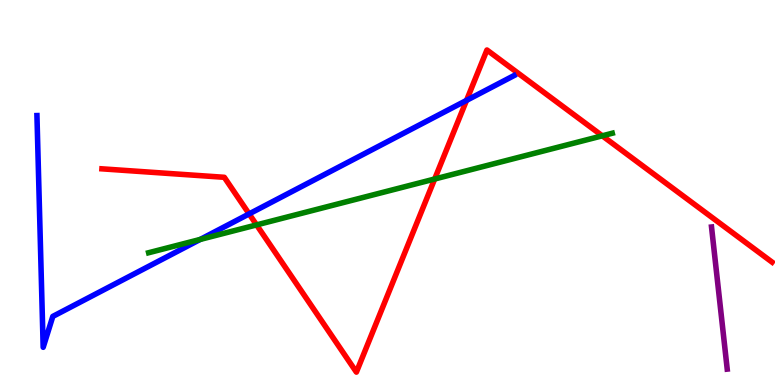[{'lines': ['blue', 'red'], 'intersections': [{'x': 3.21, 'y': 4.44}, {'x': 6.02, 'y': 7.39}]}, {'lines': ['green', 'red'], 'intersections': [{'x': 3.31, 'y': 4.16}, {'x': 5.61, 'y': 5.35}, {'x': 7.77, 'y': 6.47}]}, {'lines': ['purple', 'red'], 'intersections': []}, {'lines': ['blue', 'green'], 'intersections': [{'x': 2.58, 'y': 3.78}]}, {'lines': ['blue', 'purple'], 'intersections': []}, {'lines': ['green', 'purple'], 'intersections': []}]